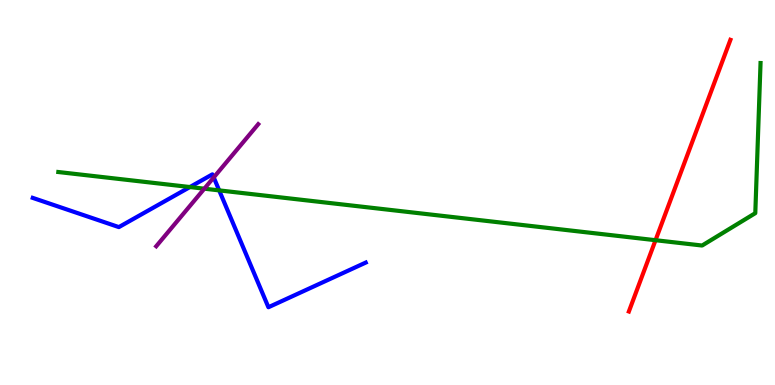[{'lines': ['blue', 'red'], 'intersections': []}, {'lines': ['green', 'red'], 'intersections': [{'x': 8.46, 'y': 3.76}]}, {'lines': ['purple', 'red'], 'intersections': []}, {'lines': ['blue', 'green'], 'intersections': [{'x': 2.45, 'y': 5.14}, {'x': 2.83, 'y': 5.05}]}, {'lines': ['blue', 'purple'], 'intersections': [{'x': 2.76, 'y': 5.39}]}, {'lines': ['green', 'purple'], 'intersections': [{'x': 2.64, 'y': 5.1}]}]